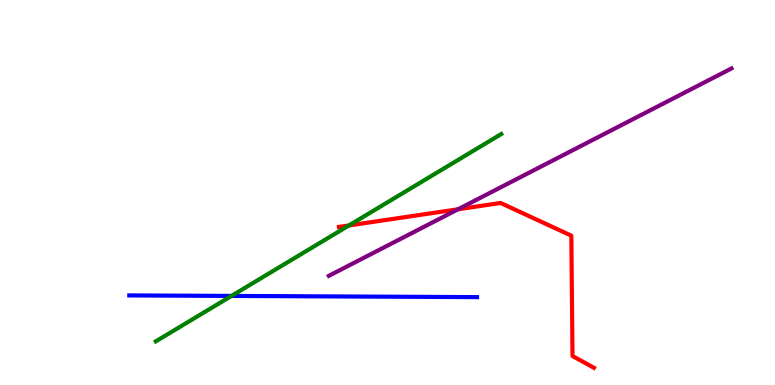[{'lines': ['blue', 'red'], 'intersections': []}, {'lines': ['green', 'red'], 'intersections': [{'x': 4.5, 'y': 4.14}]}, {'lines': ['purple', 'red'], 'intersections': [{'x': 5.91, 'y': 4.56}]}, {'lines': ['blue', 'green'], 'intersections': [{'x': 2.99, 'y': 2.31}]}, {'lines': ['blue', 'purple'], 'intersections': []}, {'lines': ['green', 'purple'], 'intersections': []}]